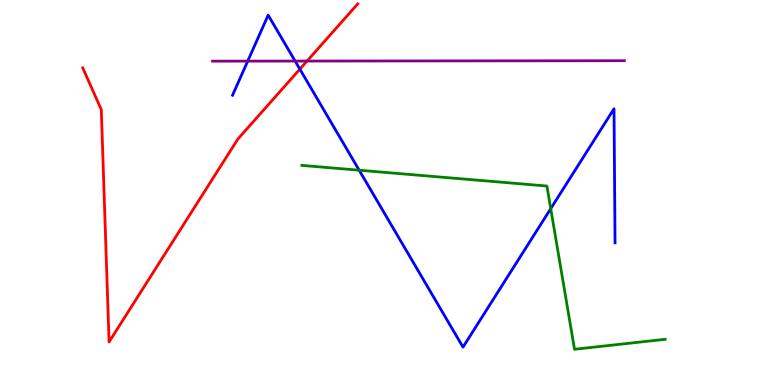[{'lines': ['blue', 'red'], 'intersections': [{'x': 3.87, 'y': 8.2}]}, {'lines': ['green', 'red'], 'intersections': []}, {'lines': ['purple', 'red'], 'intersections': [{'x': 3.96, 'y': 8.41}]}, {'lines': ['blue', 'green'], 'intersections': [{'x': 4.63, 'y': 5.58}, {'x': 7.11, 'y': 4.58}]}, {'lines': ['blue', 'purple'], 'intersections': [{'x': 3.2, 'y': 8.41}, {'x': 3.81, 'y': 8.41}]}, {'lines': ['green', 'purple'], 'intersections': []}]